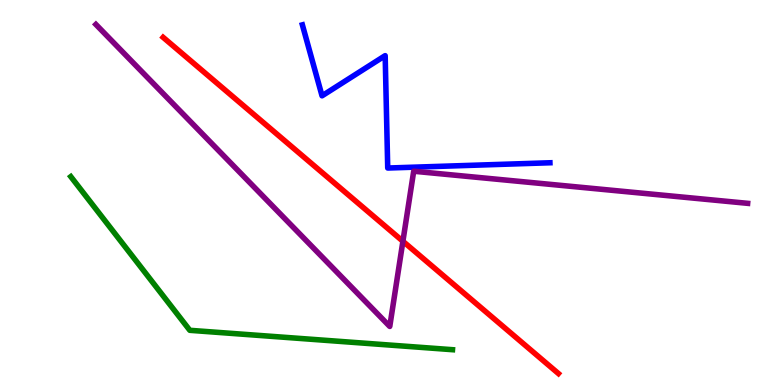[{'lines': ['blue', 'red'], 'intersections': []}, {'lines': ['green', 'red'], 'intersections': []}, {'lines': ['purple', 'red'], 'intersections': [{'x': 5.2, 'y': 3.73}]}, {'lines': ['blue', 'green'], 'intersections': []}, {'lines': ['blue', 'purple'], 'intersections': []}, {'lines': ['green', 'purple'], 'intersections': []}]